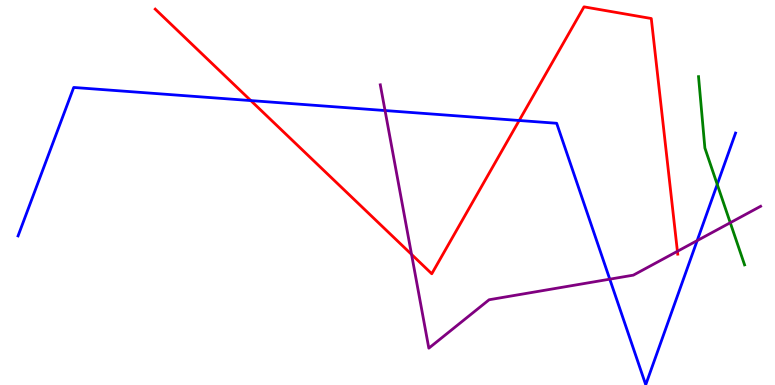[{'lines': ['blue', 'red'], 'intersections': [{'x': 3.24, 'y': 7.39}, {'x': 6.7, 'y': 6.87}]}, {'lines': ['green', 'red'], 'intersections': []}, {'lines': ['purple', 'red'], 'intersections': [{'x': 5.31, 'y': 3.39}, {'x': 8.74, 'y': 3.47}]}, {'lines': ['blue', 'green'], 'intersections': [{'x': 9.25, 'y': 5.21}]}, {'lines': ['blue', 'purple'], 'intersections': [{'x': 4.97, 'y': 7.13}, {'x': 7.87, 'y': 2.75}, {'x': 9.0, 'y': 3.75}]}, {'lines': ['green', 'purple'], 'intersections': [{'x': 9.42, 'y': 4.22}]}]